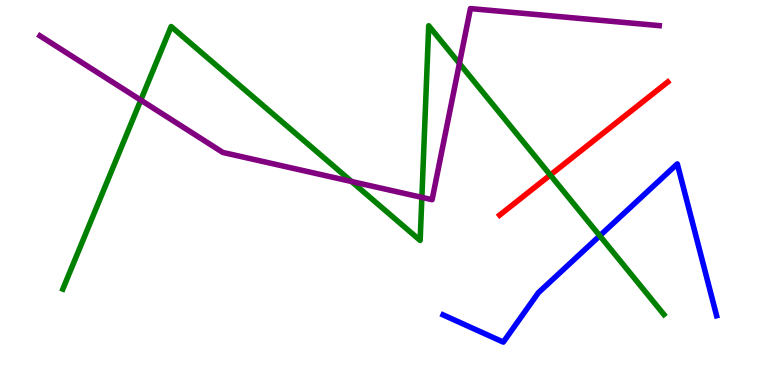[{'lines': ['blue', 'red'], 'intersections': []}, {'lines': ['green', 'red'], 'intersections': [{'x': 7.1, 'y': 5.45}]}, {'lines': ['purple', 'red'], 'intersections': []}, {'lines': ['blue', 'green'], 'intersections': [{'x': 7.74, 'y': 3.88}]}, {'lines': ['blue', 'purple'], 'intersections': []}, {'lines': ['green', 'purple'], 'intersections': [{'x': 1.82, 'y': 7.4}, {'x': 4.54, 'y': 5.29}, {'x': 5.44, 'y': 4.87}, {'x': 5.93, 'y': 8.35}]}]